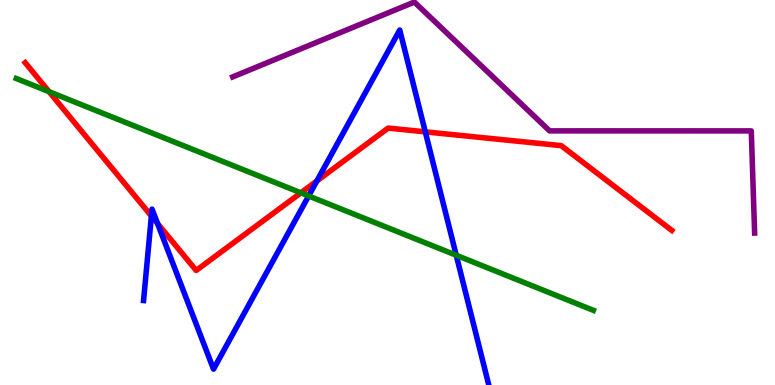[{'lines': ['blue', 'red'], 'intersections': [{'x': 1.95, 'y': 4.39}, {'x': 2.03, 'y': 4.19}, {'x': 4.09, 'y': 5.3}, {'x': 5.49, 'y': 6.58}]}, {'lines': ['green', 'red'], 'intersections': [{'x': 0.633, 'y': 7.62}, {'x': 3.88, 'y': 4.99}]}, {'lines': ['purple', 'red'], 'intersections': []}, {'lines': ['blue', 'green'], 'intersections': [{'x': 3.98, 'y': 4.91}, {'x': 5.89, 'y': 3.37}]}, {'lines': ['blue', 'purple'], 'intersections': []}, {'lines': ['green', 'purple'], 'intersections': []}]